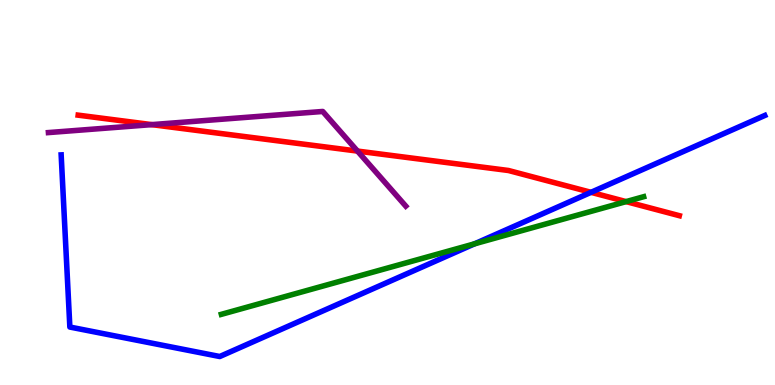[{'lines': ['blue', 'red'], 'intersections': [{'x': 7.63, 'y': 5.0}]}, {'lines': ['green', 'red'], 'intersections': [{'x': 8.08, 'y': 4.76}]}, {'lines': ['purple', 'red'], 'intersections': [{'x': 1.96, 'y': 6.76}, {'x': 4.61, 'y': 6.08}]}, {'lines': ['blue', 'green'], 'intersections': [{'x': 6.12, 'y': 3.67}]}, {'lines': ['blue', 'purple'], 'intersections': []}, {'lines': ['green', 'purple'], 'intersections': []}]